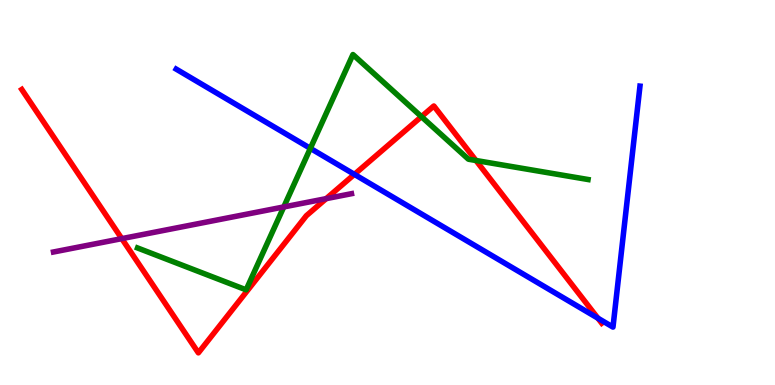[{'lines': ['blue', 'red'], 'intersections': [{'x': 4.57, 'y': 5.47}, {'x': 7.71, 'y': 1.74}]}, {'lines': ['green', 'red'], 'intersections': [{'x': 5.44, 'y': 6.97}, {'x': 6.14, 'y': 5.83}]}, {'lines': ['purple', 'red'], 'intersections': [{'x': 1.57, 'y': 3.8}, {'x': 4.21, 'y': 4.84}]}, {'lines': ['blue', 'green'], 'intersections': [{'x': 4.0, 'y': 6.15}]}, {'lines': ['blue', 'purple'], 'intersections': []}, {'lines': ['green', 'purple'], 'intersections': [{'x': 3.66, 'y': 4.62}]}]